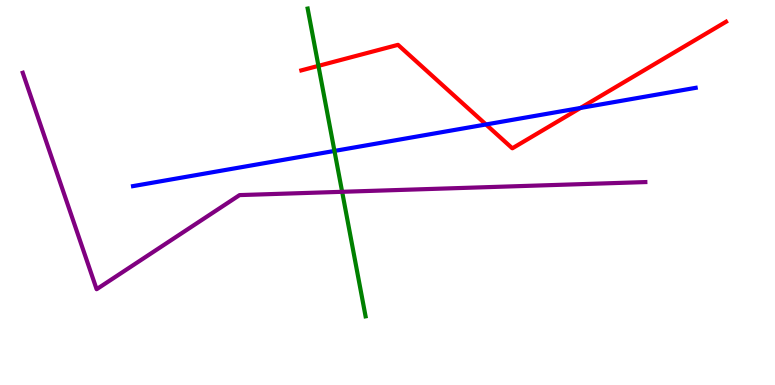[{'lines': ['blue', 'red'], 'intersections': [{'x': 6.27, 'y': 6.77}, {'x': 7.49, 'y': 7.2}]}, {'lines': ['green', 'red'], 'intersections': [{'x': 4.11, 'y': 8.29}]}, {'lines': ['purple', 'red'], 'intersections': []}, {'lines': ['blue', 'green'], 'intersections': [{'x': 4.32, 'y': 6.08}]}, {'lines': ['blue', 'purple'], 'intersections': []}, {'lines': ['green', 'purple'], 'intersections': [{'x': 4.41, 'y': 5.02}]}]